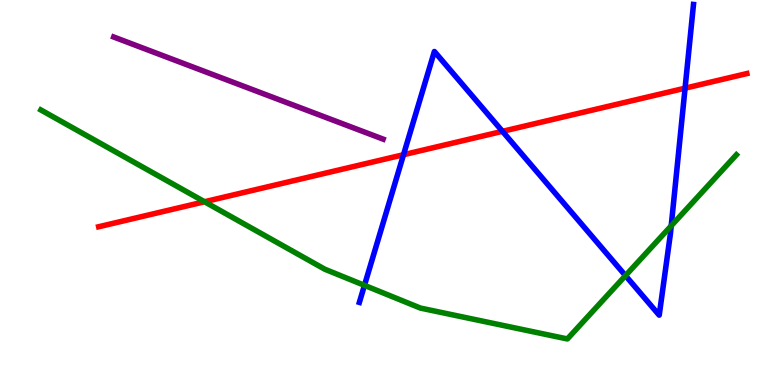[{'lines': ['blue', 'red'], 'intersections': [{'x': 5.21, 'y': 5.98}, {'x': 6.48, 'y': 6.59}, {'x': 8.84, 'y': 7.71}]}, {'lines': ['green', 'red'], 'intersections': [{'x': 2.64, 'y': 4.76}]}, {'lines': ['purple', 'red'], 'intersections': []}, {'lines': ['blue', 'green'], 'intersections': [{'x': 4.7, 'y': 2.59}, {'x': 8.07, 'y': 2.84}, {'x': 8.66, 'y': 4.14}]}, {'lines': ['blue', 'purple'], 'intersections': []}, {'lines': ['green', 'purple'], 'intersections': []}]